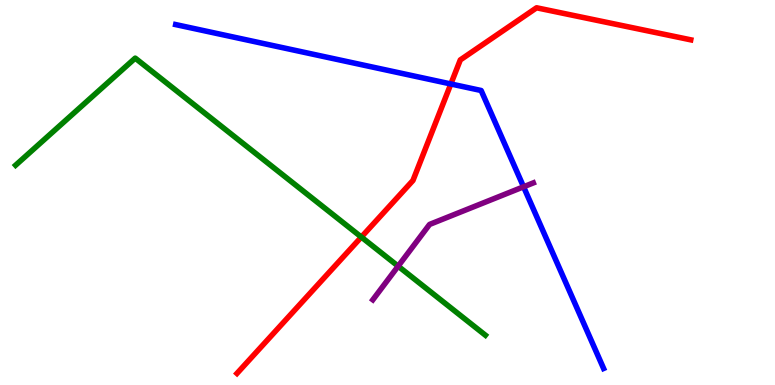[{'lines': ['blue', 'red'], 'intersections': [{'x': 5.82, 'y': 7.82}]}, {'lines': ['green', 'red'], 'intersections': [{'x': 4.66, 'y': 3.84}]}, {'lines': ['purple', 'red'], 'intersections': []}, {'lines': ['blue', 'green'], 'intersections': []}, {'lines': ['blue', 'purple'], 'intersections': [{'x': 6.76, 'y': 5.15}]}, {'lines': ['green', 'purple'], 'intersections': [{'x': 5.14, 'y': 3.09}]}]